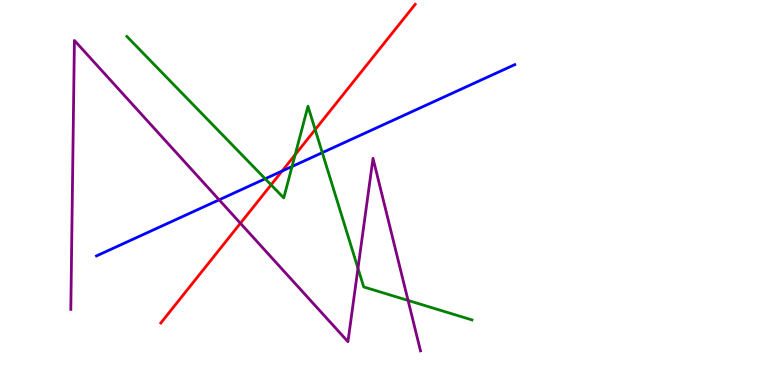[{'lines': ['blue', 'red'], 'intersections': [{'x': 3.64, 'y': 5.56}]}, {'lines': ['green', 'red'], 'intersections': [{'x': 3.5, 'y': 5.2}, {'x': 3.81, 'y': 5.98}, {'x': 4.07, 'y': 6.63}]}, {'lines': ['purple', 'red'], 'intersections': [{'x': 3.1, 'y': 4.2}]}, {'lines': ['blue', 'green'], 'intersections': [{'x': 3.42, 'y': 5.36}, {'x': 3.77, 'y': 5.68}, {'x': 4.16, 'y': 6.03}]}, {'lines': ['blue', 'purple'], 'intersections': [{'x': 2.83, 'y': 4.81}]}, {'lines': ['green', 'purple'], 'intersections': [{'x': 4.62, 'y': 3.03}, {'x': 5.27, 'y': 2.2}]}]